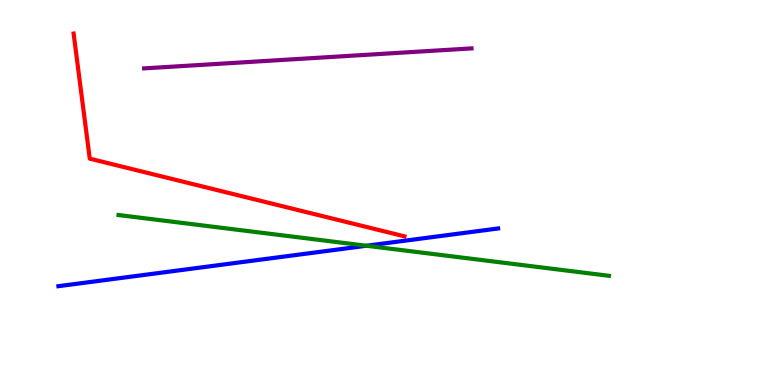[{'lines': ['blue', 'red'], 'intersections': []}, {'lines': ['green', 'red'], 'intersections': []}, {'lines': ['purple', 'red'], 'intersections': []}, {'lines': ['blue', 'green'], 'intersections': [{'x': 4.73, 'y': 3.62}]}, {'lines': ['blue', 'purple'], 'intersections': []}, {'lines': ['green', 'purple'], 'intersections': []}]